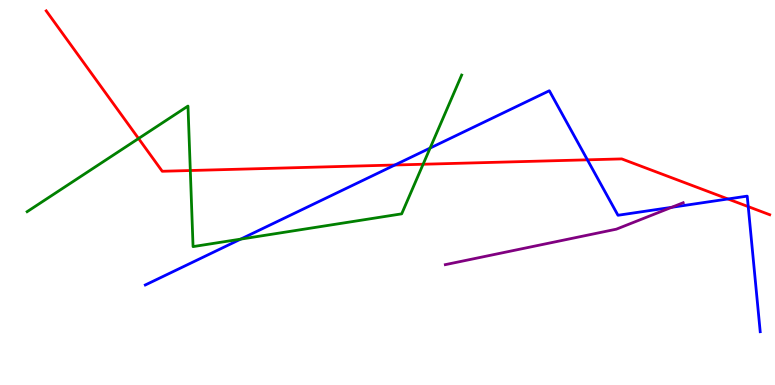[{'lines': ['blue', 'red'], 'intersections': [{'x': 5.09, 'y': 5.71}, {'x': 7.58, 'y': 5.85}, {'x': 9.39, 'y': 4.83}, {'x': 9.65, 'y': 4.63}]}, {'lines': ['green', 'red'], 'intersections': [{'x': 1.79, 'y': 6.4}, {'x': 2.46, 'y': 5.57}, {'x': 5.46, 'y': 5.73}]}, {'lines': ['purple', 'red'], 'intersections': []}, {'lines': ['blue', 'green'], 'intersections': [{'x': 3.11, 'y': 3.79}, {'x': 5.55, 'y': 6.15}]}, {'lines': ['blue', 'purple'], 'intersections': [{'x': 8.67, 'y': 4.61}]}, {'lines': ['green', 'purple'], 'intersections': []}]